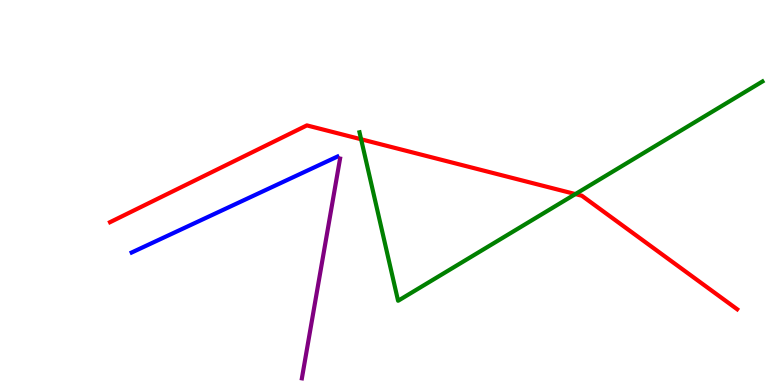[{'lines': ['blue', 'red'], 'intersections': []}, {'lines': ['green', 'red'], 'intersections': [{'x': 4.66, 'y': 6.38}, {'x': 7.42, 'y': 4.96}]}, {'lines': ['purple', 'red'], 'intersections': []}, {'lines': ['blue', 'green'], 'intersections': []}, {'lines': ['blue', 'purple'], 'intersections': []}, {'lines': ['green', 'purple'], 'intersections': []}]